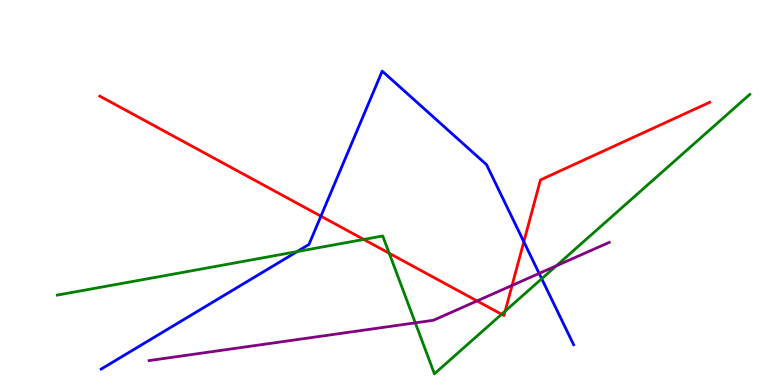[{'lines': ['blue', 'red'], 'intersections': [{'x': 4.14, 'y': 4.39}, {'x': 6.76, 'y': 3.72}]}, {'lines': ['green', 'red'], 'intersections': [{'x': 4.69, 'y': 3.78}, {'x': 5.02, 'y': 3.42}, {'x': 6.47, 'y': 1.84}, {'x': 6.52, 'y': 1.92}]}, {'lines': ['purple', 'red'], 'intersections': [{'x': 6.16, 'y': 2.18}, {'x': 6.61, 'y': 2.59}]}, {'lines': ['blue', 'green'], 'intersections': [{'x': 3.83, 'y': 3.47}, {'x': 6.99, 'y': 2.76}]}, {'lines': ['blue', 'purple'], 'intersections': [{'x': 6.96, 'y': 2.9}]}, {'lines': ['green', 'purple'], 'intersections': [{'x': 5.36, 'y': 1.61}, {'x': 7.18, 'y': 3.1}]}]